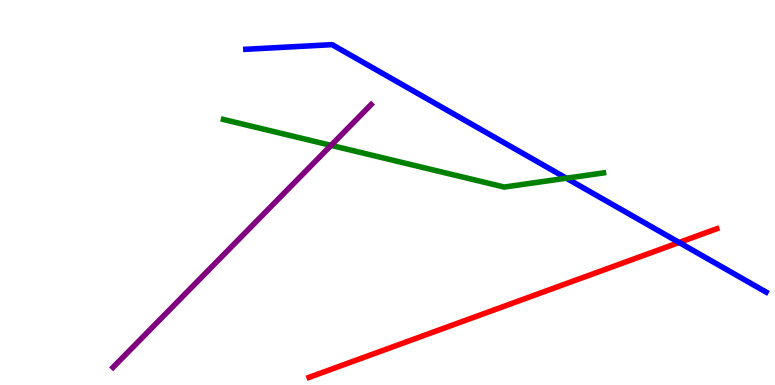[{'lines': ['blue', 'red'], 'intersections': [{'x': 8.76, 'y': 3.7}]}, {'lines': ['green', 'red'], 'intersections': []}, {'lines': ['purple', 'red'], 'intersections': []}, {'lines': ['blue', 'green'], 'intersections': [{'x': 7.31, 'y': 5.37}]}, {'lines': ['blue', 'purple'], 'intersections': []}, {'lines': ['green', 'purple'], 'intersections': [{'x': 4.27, 'y': 6.22}]}]